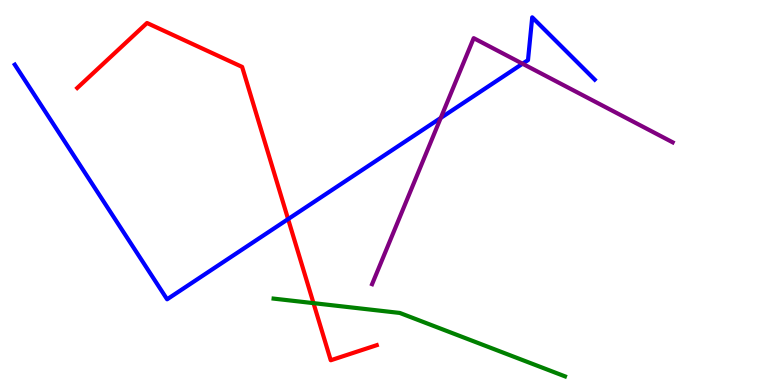[{'lines': ['blue', 'red'], 'intersections': [{'x': 3.72, 'y': 4.31}]}, {'lines': ['green', 'red'], 'intersections': [{'x': 4.05, 'y': 2.13}]}, {'lines': ['purple', 'red'], 'intersections': []}, {'lines': ['blue', 'green'], 'intersections': []}, {'lines': ['blue', 'purple'], 'intersections': [{'x': 5.69, 'y': 6.94}, {'x': 6.74, 'y': 8.34}]}, {'lines': ['green', 'purple'], 'intersections': []}]